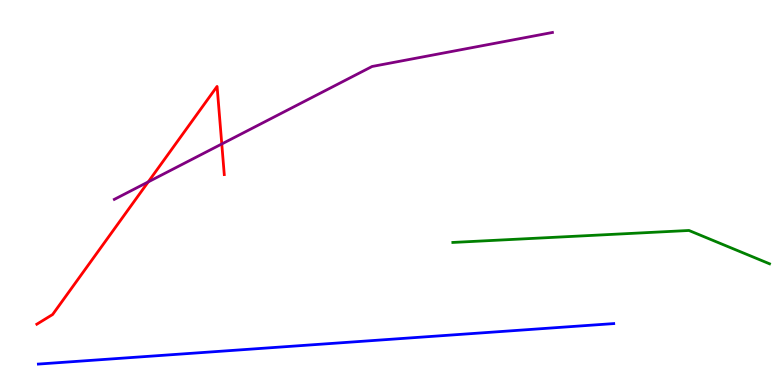[{'lines': ['blue', 'red'], 'intersections': []}, {'lines': ['green', 'red'], 'intersections': []}, {'lines': ['purple', 'red'], 'intersections': [{'x': 1.91, 'y': 5.28}, {'x': 2.86, 'y': 6.26}]}, {'lines': ['blue', 'green'], 'intersections': []}, {'lines': ['blue', 'purple'], 'intersections': []}, {'lines': ['green', 'purple'], 'intersections': []}]